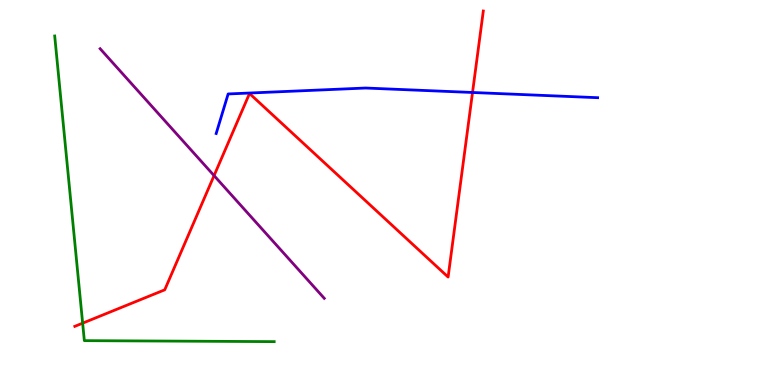[{'lines': ['blue', 'red'], 'intersections': [{'x': 6.1, 'y': 7.6}]}, {'lines': ['green', 'red'], 'intersections': [{'x': 1.07, 'y': 1.61}]}, {'lines': ['purple', 'red'], 'intersections': [{'x': 2.76, 'y': 5.44}]}, {'lines': ['blue', 'green'], 'intersections': []}, {'lines': ['blue', 'purple'], 'intersections': []}, {'lines': ['green', 'purple'], 'intersections': []}]